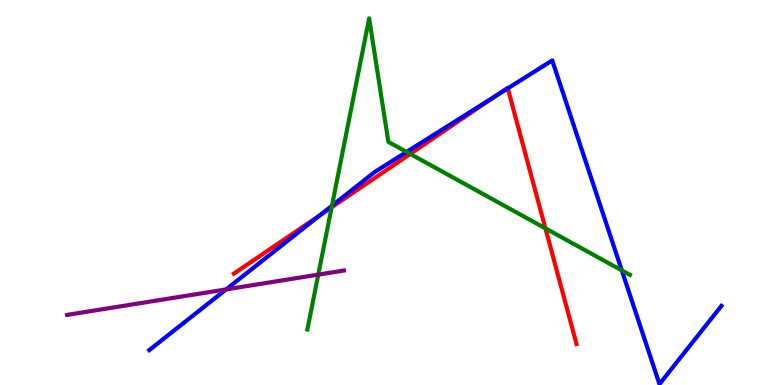[{'lines': ['blue', 'red'], 'intersections': [{'x': 4.13, 'y': 4.42}, {'x': 6.39, 'y': 7.5}, {'x': 6.55, 'y': 7.7}]}, {'lines': ['green', 'red'], 'intersections': [{'x': 4.28, 'y': 4.62}, {'x': 5.29, 'y': 6.0}, {'x': 7.04, 'y': 4.07}]}, {'lines': ['purple', 'red'], 'intersections': []}, {'lines': ['blue', 'green'], 'intersections': [{'x': 4.28, 'y': 4.65}, {'x': 5.25, 'y': 6.05}, {'x': 8.02, 'y': 2.98}]}, {'lines': ['blue', 'purple'], 'intersections': [{'x': 2.92, 'y': 2.48}]}, {'lines': ['green', 'purple'], 'intersections': [{'x': 4.11, 'y': 2.87}]}]